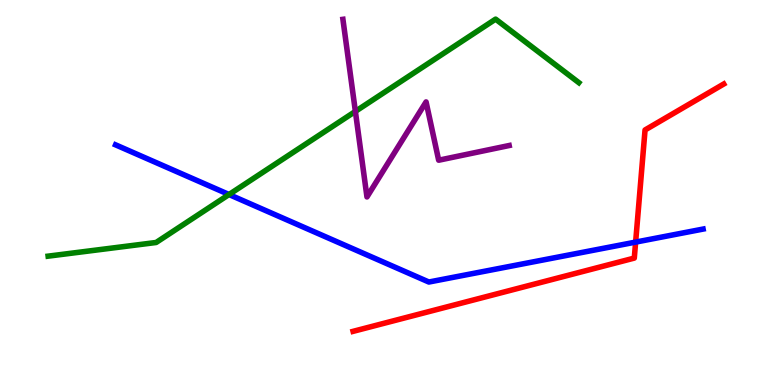[{'lines': ['blue', 'red'], 'intersections': [{'x': 8.2, 'y': 3.71}]}, {'lines': ['green', 'red'], 'intersections': []}, {'lines': ['purple', 'red'], 'intersections': []}, {'lines': ['blue', 'green'], 'intersections': [{'x': 2.96, 'y': 4.95}]}, {'lines': ['blue', 'purple'], 'intersections': []}, {'lines': ['green', 'purple'], 'intersections': [{'x': 4.59, 'y': 7.11}]}]